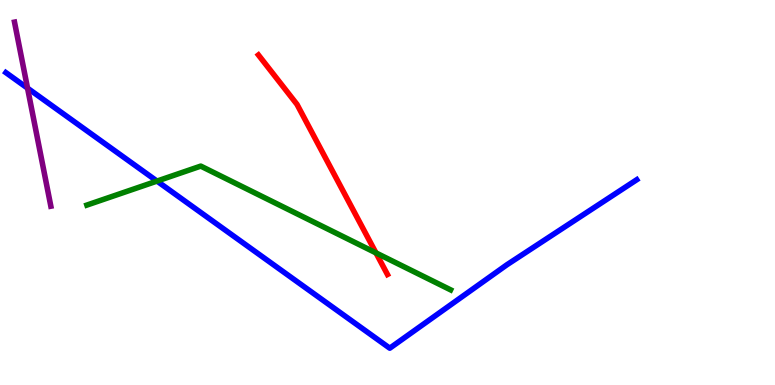[{'lines': ['blue', 'red'], 'intersections': []}, {'lines': ['green', 'red'], 'intersections': [{'x': 4.85, 'y': 3.43}]}, {'lines': ['purple', 'red'], 'intersections': []}, {'lines': ['blue', 'green'], 'intersections': [{'x': 2.03, 'y': 5.3}]}, {'lines': ['blue', 'purple'], 'intersections': [{'x': 0.355, 'y': 7.71}]}, {'lines': ['green', 'purple'], 'intersections': []}]